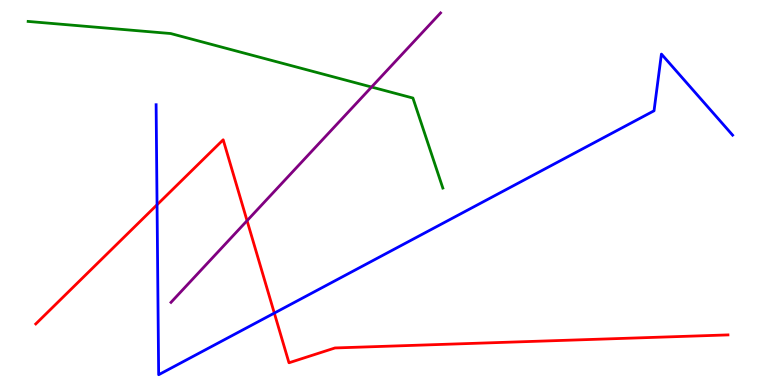[{'lines': ['blue', 'red'], 'intersections': [{'x': 2.03, 'y': 4.68}, {'x': 3.54, 'y': 1.87}]}, {'lines': ['green', 'red'], 'intersections': []}, {'lines': ['purple', 'red'], 'intersections': [{'x': 3.19, 'y': 4.27}]}, {'lines': ['blue', 'green'], 'intersections': []}, {'lines': ['blue', 'purple'], 'intersections': []}, {'lines': ['green', 'purple'], 'intersections': [{'x': 4.79, 'y': 7.74}]}]